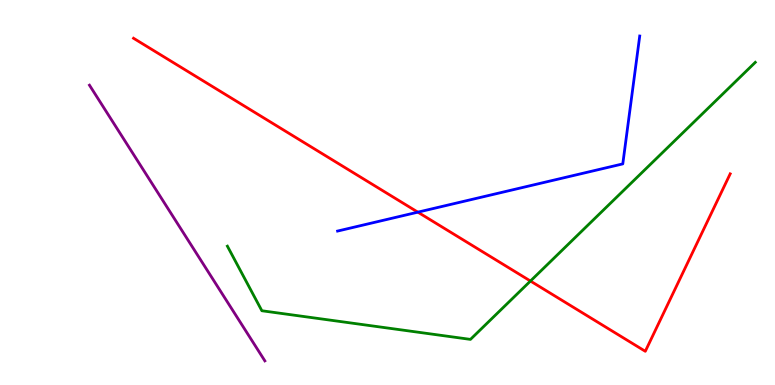[{'lines': ['blue', 'red'], 'intersections': [{'x': 5.39, 'y': 4.49}]}, {'lines': ['green', 'red'], 'intersections': [{'x': 6.84, 'y': 2.7}]}, {'lines': ['purple', 'red'], 'intersections': []}, {'lines': ['blue', 'green'], 'intersections': []}, {'lines': ['blue', 'purple'], 'intersections': []}, {'lines': ['green', 'purple'], 'intersections': []}]